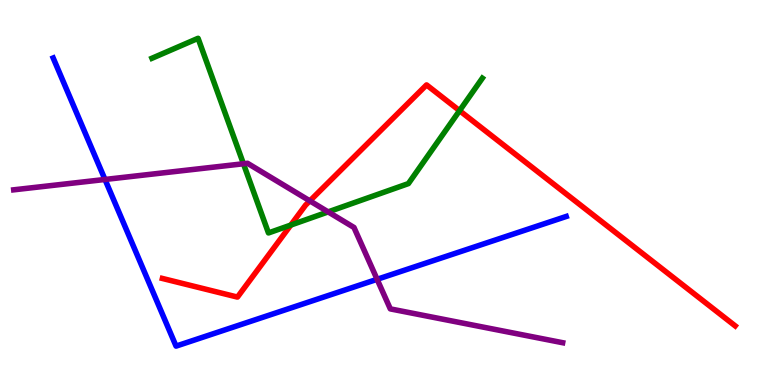[{'lines': ['blue', 'red'], 'intersections': []}, {'lines': ['green', 'red'], 'intersections': [{'x': 3.75, 'y': 4.15}, {'x': 5.93, 'y': 7.13}]}, {'lines': ['purple', 'red'], 'intersections': [{'x': 4.0, 'y': 4.78}]}, {'lines': ['blue', 'green'], 'intersections': []}, {'lines': ['blue', 'purple'], 'intersections': [{'x': 1.35, 'y': 5.34}, {'x': 4.87, 'y': 2.75}]}, {'lines': ['green', 'purple'], 'intersections': [{'x': 3.14, 'y': 5.75}, {'x': 4.23, 'y': 4.5}]}]